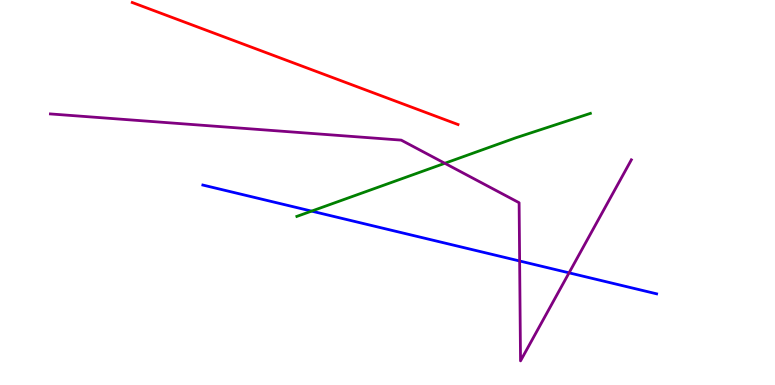[{'lines': ['blue', 'red'], 'intersections': []}, {'lines': ['green', 'red'], 'intersections': []}, {'lines': ['purple', 'red'], 'intersections': []}, {'lines': ['blue', 'green'], 'intersections': [{'x': 4.02, 'y': 4.52}]}, {'lines': ['blue', 'purple'], 'intersections': [{'x': 6.7, 'y': 3.22}, {'x': 7.34, 'y': 2.91}]}, {'lines': ['green', 'purple'], 'intersections': [{'x': 5.74, 'y': 5.76}]}]